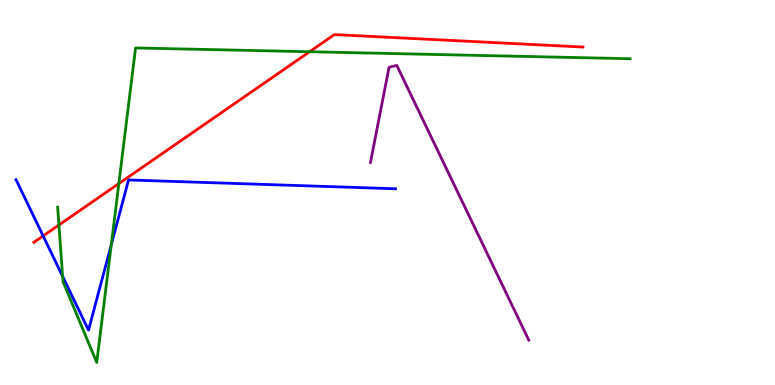[{'lines': ['blue', 'red'], 'intersections': [{'x': 0.556, 'y': 3.87}]}, {'lines': ['green', 'red'], 'intersections': [{'x': 0.76, 'y': 4.16}, {'x': 1.53, 'y': 5.23}, {'x': 3.99, 'y': 8.66}]}, {'lines': ['purple', 'red'], 'intersections': []}, {'lines': ['blue', 'green'], 'intersections': [{'x': 0.808, 'y': 2.82}, {'x': 1.44, 'y': 3.64}]}, {'lines': ['blue', 'purple'], 'intersections': []}, {'lines': ['green', 'purple'], 'intersections': []}]